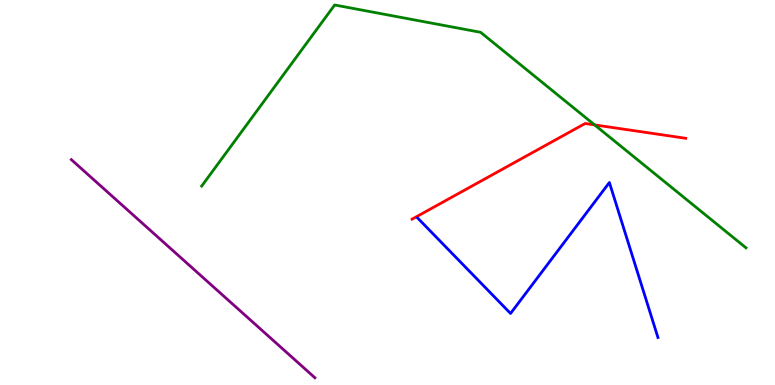[{'lines': ['blue', 'red'], 'intersections': []}, {'lines': ['green', 'red'], 'intersections': [{'x': 7.67, 'y': 6.76}]}, {'lines': ['purple', 'red'], 'intersections': []}, {'lines': ['blue', 'green'], 'intersections': []}, {'lines': ['blue', 'purple'], 'intersections': []}, {'lines': ['green', 'purple'], 'intersections': []}]